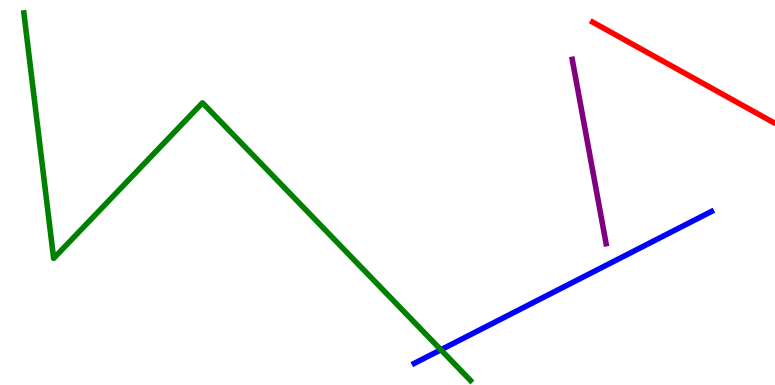[{'lines': ['blue', 'red'], 'intersections': []}, {'lines': ['green', 'red'], 'intersections': []}, {'lines': ['purple', 'red'], 'intersections': []}, {'lines': ['blue', 'green'], 'intersections': [{'x': 5.69, 'y': 0.915}]}, {'lines': ['blue', 'purple'], 'intersections': []}, {'lines': ['green', 'purple'], 'intersections': []}]